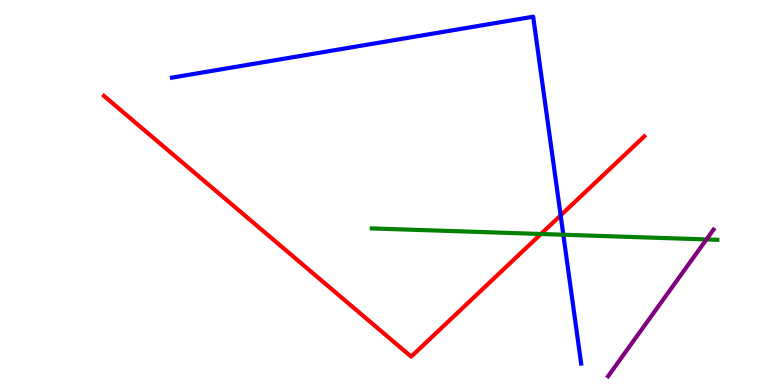[{'lines': ['blue', 'red'], 'intersections': [{'x': 7.23, 'y': 4.41}]}, {'lines': ['green', 'red'], 'intersections': [{'x': 6.98, 'y': 3.92}]}, {'lines': ['purple', 'red'], 'intersections': []}, {'lines': ['blue', 'green'], 'intersections': [{'x': 7.27, 'y': 3.9}]}, {'lines': ['blue', 'purple'], 'intersections': []}, {'lines': ['green', 'purple'], 'intersections': [{'x': 9.12, 'y': 3.78}]}]